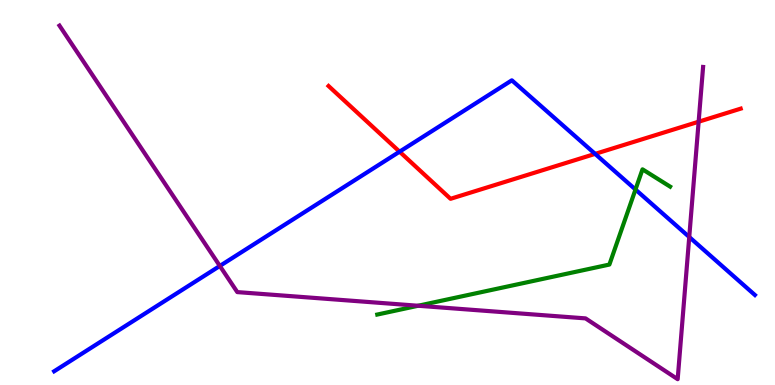[{'lines': ['blue', 'red'], 'intersections': [{'x': 5.16, 'y': 6.06}, {'x': 7.68, 'y': 6.0}]}, {'lines': ['green', 'red'], 'intersections': []}, {'lines': ['purple', 'red'], 'intersections': [{'x': 9.01, 'y': 6.84}]}, {'lines': ['blue', 'green'], 'intersections': [{'x': 8.2, 'y': 5.08}]}, {'lines': ['blue', 'purple'], 'intersections': [{'x': 2.84, 'y': 3.09}, {'x': 8.89, 'y': 3.84}]}, {'lines': ['green', 'purple'], 'intersections': [{'x': 5.4, 'y': 2.06}]}]